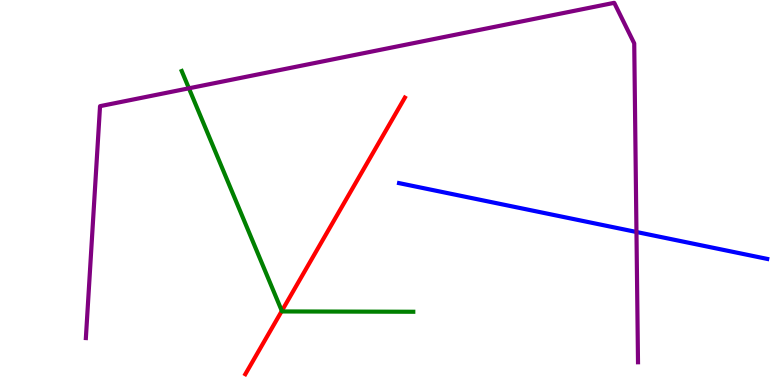[{'lines': ['blue', 'red'], 'intersections': []}, {'lines': ['green', 'red'], 'intersections': [{'x': 3.64, 'y': 1.92}]}, {'lines': ['purple', 'red'], 'intersections': []}, {'lines': ['blue', 'green'], 'intersections': []}, {'lines': ['blue', 'purple'], 'intersections': [{'x': 8.21, 'y': 3.97}]}, {'lines': ['green', 'purple'], 'intersections': [{'x': 2.44, 'y': 7.71}]}]